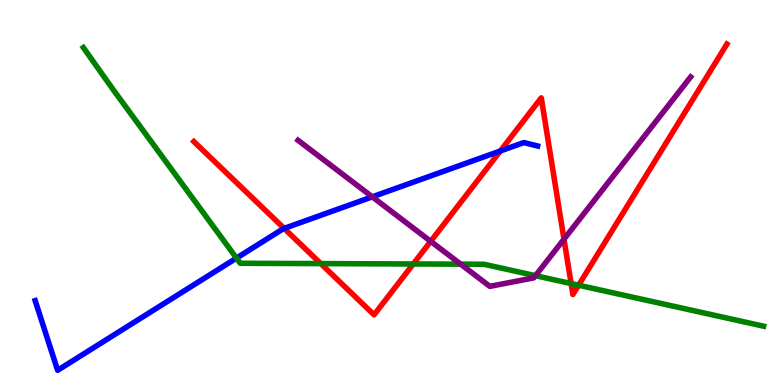[{'lines': ['blue', 'red'], 'intersections': [{'x': 3.67, 'y': 4.07}, {'x': 6.46, 'y': 6.08}]}, {'lines': ['green', 'red'], 'intersections': [{'x': 4.14, 'y': 3.15}, {'x': 5.33, 'y': 3.14}, {'x': 7.37, 'y': 2.63}, {'x': 7.47, 'y': 2.59}]}, {'lines': ['purple', 'red'], 'intersections': [{'x': 5.56, 'y': 3.73}, {'x': 7.28, 'y': 3.79}]}, {'lines': ['blue', 'green'], 'intersections': [{'x': 3.05, 'y': 3.3}]}, {'lines': ['blue', 'purple'], 'intersections': [{'x': 4.8, 'y': 4.89}]}, {'lines': ['green', 'purple'], 'intersections': [{'x': 5.94, 'y': 3.14}, {'x': 6.91, 'y': 2.84}]}]